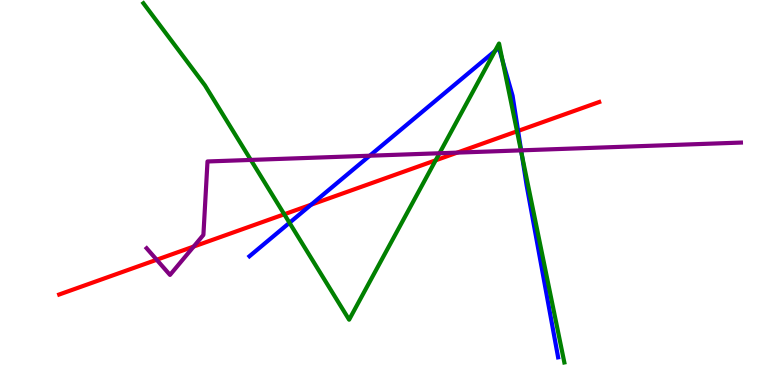[{'lines': ['blue', 'red'], 'intersections': [{'x': 4.01, 'y': 4.68}, {'x': 6.69, 'y': 6.6}]}, {'lines': ['green', 'red'], 'intersections': [{'x': 3.67, 'y': 4.43}, {'x': 5.62, 'y': 5.84}, {'x': 6.67, 'y': 6.59}]}, {'lines': ['purple', 'red'], 'intersections': [{'x': 2.02, 'y': 3.25}, {'x': 2.5, 'y': 3.6}, {'x': 5.9, 'y': 6.04}]}, {'lines': ['blue', 'green'], 'intersections': [{'x': 3.74, 'y': 4.21}, {'x': 6.39, 'y': 8.67}, {'x': 6.49, 'y': 8.42}, {'x': 6.73, 'y': 5.98}]}, {'lines': ['blue', 'purple'], 'intersections': [{'x': 4.77, 'y': 5.96}, {'x': 6.72, 'y': 6.09}]}, {'lines': ['green', 'purple'], 'intersections': [{'x': 3.24, 'y': 5.85}, {'x': 5.67, 'y': 6.02}, {'x': 6.72, 'y': 6.09}]}]